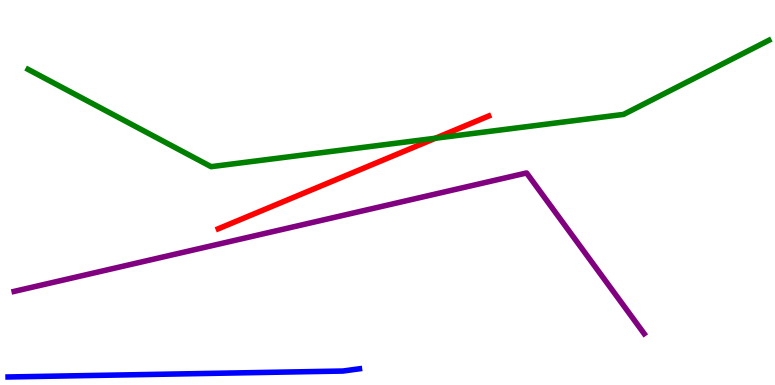[{'lines': ['blue', 'red'], 'intersections': []}, {'lines': ['green', 'red'], 'intersections': [{'x': 5.62, 'y': 6.41}]}, {'lines': ['purple', 'red'], 'intersections': []}, {'lines': ['blue', 'green'], 'intersections': []}, {'lines': ['blue', 'purple'], 'intersections': []}, {'lines': ['green', 'purple'], 'intersections': []}]